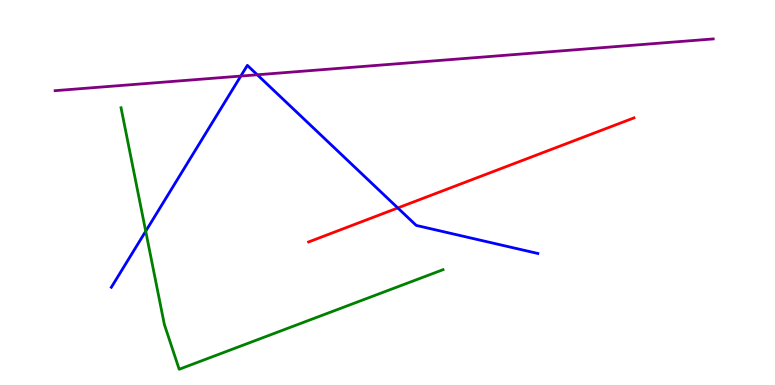[{'lines': ['blue', 'red'], 'intersections': [{'x': 5.13, 'y': 4.6}]}, {'lines': ['green', 'red'], 'intersections': []}, {'lines': ['purple', 'red'], 'intersections': []}, {'lines': ['blue', 'green'], 'intersections': [{'x': 1.88, 'y': 3.99}]}, {'lines': ['blue', 'purple'], 'intersections': [{'x': 3.11, 'y': 8.02}, {'x': 3.32, 'y': 8.06}]}, {'lines': ['green', 'purple'], 'intersections': []}]